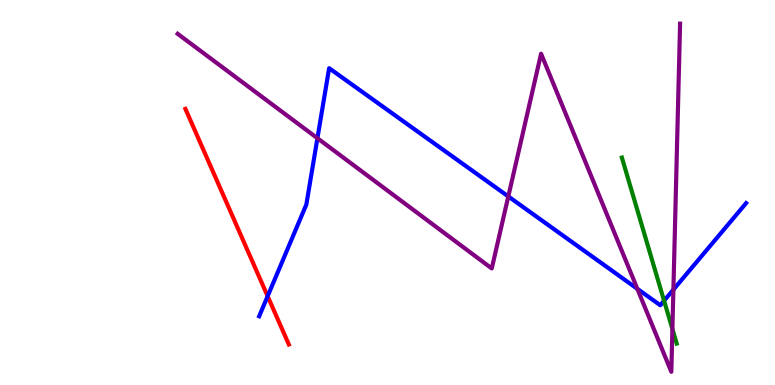[{'lines': ['blue', 'red'], 'intersections': [{'x': 3.45, 'y': 2.31}]}, {'lines': ['green', 'red'], 'intersections': []}, {'lines': ['purple', 'red'], 'intersections': []}, {'lines': ['blue', 'green'], 'intersections': [{'x': 8.57, 'y': 2.19}]}, {'lines': ['blue', 'purple'], 'intersections': [{'x': 4.1, 'y': 6.41}, {'x': 6.56, 'y': 4.9}, {'x': 8.22, 'y': 2.5}, {'x': 8.69, 'y': 2.48}]}, {'lines': ['green', 'purple'], 'intersections': [{'x': 8.68, 'y': 1.45}]}]